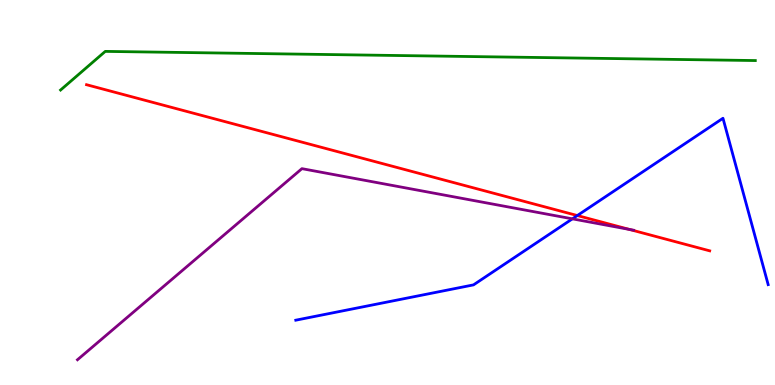[{'lines': ['blue', 'red'], 'intersections': [{'x': 7.45, 'y': 4.4}]}, {'lines': ['green', 'red'], 'intersections': []}, {'lines': ['purple', 'red'], 'intersections': [{'x': 8.12, 'y': 4.04}]}, {'lines': ['blue', 'green'], 'intersections': []}, {'lines': ['blue', 'purple'], 'intersections': [{'x': 7.39, 'y': 4.32}]}, {'lines': ['green', 'purple'], 'intersections': []}]